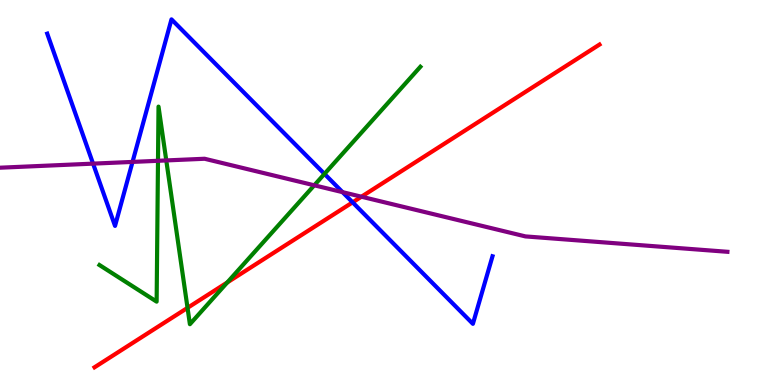[{'lines': ['blue', 'red'], 'intersections': [{'x': 4.55, 'y': 4.74}]}, {'lines': ['green', 'red'], 'intersections': [{'x': 2.42, 'y': 2.0}, {'x': 2.93, 'y': 2.66}]}, {'lines': ['purple', 'red'], 'intersections': [{'x': 4.66, 'y': 4.89}]}, {'lines': ['blue', 'green'], 'intersections': [{'x': 4.19, 'y': 5.48}]}, {'lines': ['blue', 'purple'], 'intersections': [{'x': 1.2, 'y': 5.75}, {'x': 1.71, 'y': 5.79}, {'x': 4.42, 'y': 5.01}]}, {'lines': ['green', 'purple'], 'intersections': [{'x': 2.04, 'y': 5.82}, {'x': 2.15, 'y': 5.83}, {'x': 4.05, 'y': 5.19}]}]